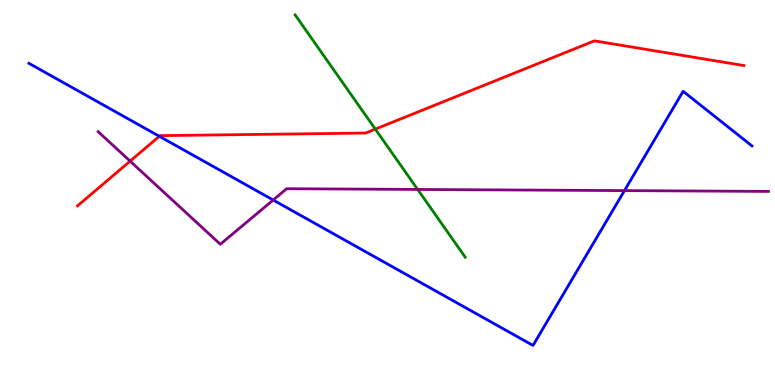[{'lines': ['blue', 'red'], 'intersections': [{'x': 2.06, 'y': 6.46}]}, {'lines': ['green', 'red'], 'intersections': [{'x': 4.84, 'y': 6.65}]}, {'lines': ['purple', 'red'], 'intersections': [{'x': 1.68, 'y': 5.81}]}, {'lines': ['blue', 'green'], 'intersections': []}, {'lines': ['blue', 'purple'], 'intersections': [{'x': 3.52, 'y': 4.8}, {'x': 8.06, 'y': 5.05}]}, {'lines': ['green', 'purple'], 'intersections': [{'x': 5.39, 'y': 5.08}]}]